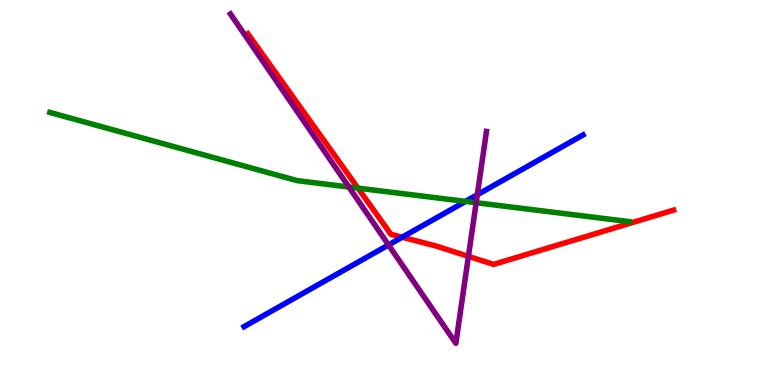[{'lines': ['blue', 'red'], 'intersections': [{'x': 5.19, 'y': 3.84}]}, {'lines': ['green', 'red'], 'intersections': [{'x': 4.62, 'y': 5.11}]}, {'lines': ['purple', 'red'], 'intersections': [{'x': 6.04, 'y': 3.34}]}, {'lines': ['blue', 'green'], 'intersections': [{'x': 6.01, 'y': 4.77}]}, {'lines': ['blue', 'purple'], 'intersections': [{'x': 5.01, 'y': 3.64}, {'x': 6.16, 'y': 4.94}]}, {'lines': ['green', 'purple'], 'intersections': [{'x': 4.5, 'y': 5.14}, {'x': 6.14, 'y': 4.73}]}]